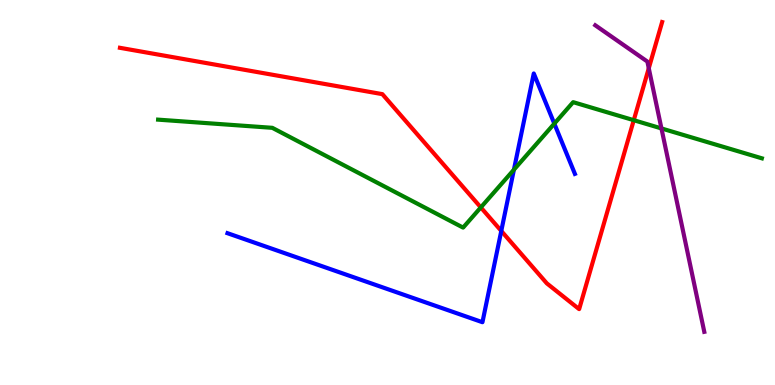[{'lines': ['blue', 'red'], 'intersections': [{'x': 6.47, 'y': 4.0}]}, {'lines': ['green', 'red'], 'intersections': [{'x': 6.2, 'y': 4.61}, {'x': 8.18, 'y': 6.88}]}, {'lines': ['purple', 'red'], 'intersections': [{'x': 8.37, 'y': 8.23}]}, {'lines': ['blue', 'green'], 'intersections': [{'x': 6.63, 'y': 5.59}, {'x': 7.15, 'y': 6.79}]}, {'lines': ['blue', 'purple'], 'intersections': []}, {'lines': ['green', 'purple'], 'intersections': [{'x': 8.53, 'y': 6.66}]}]